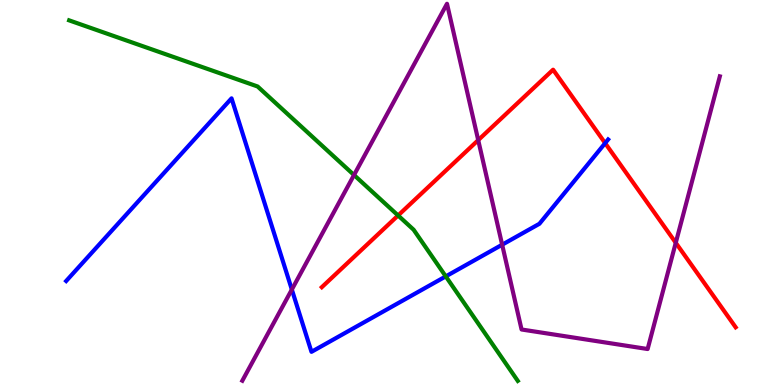[{'lines': ['blue', 'red'], 'intersections': [{'x': 7.81, 'y': 6.28}]}, {'lines': ['green', 'red'], 'intersections': [{'x': 5.14, 'y': 4.4}]}, {'lines': ['purple', 'red'], 'intersections': [{'x': 6.17, 'y': 6.36}, {'x': 8.72, 'y': 3.69}]}, {'lines': ['blue', 'green'], 'intersections': [{'x': 5.75, 'y': 2.82}]}, {'lines': ['blue', 'purple'], 'intersections': [{'x': 3.77, 'y': 2.48}, {'x': 6.48, 'y': 3.64}]}, {'lines': ['green', 'purple'], 'intersections': [{'x': 4.57, 'y': 5.45}]}]